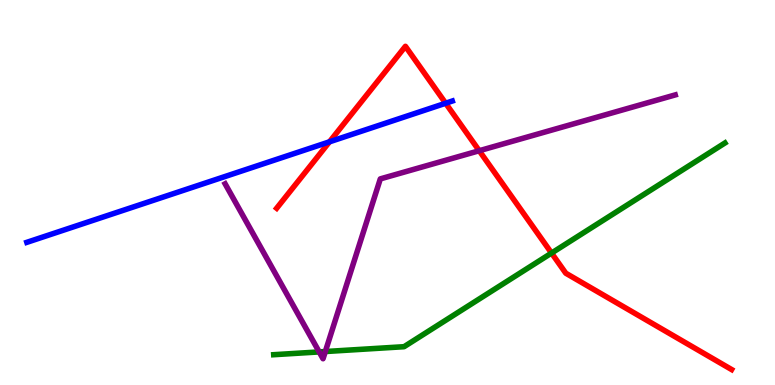[{'lines': ['blue', 'red'], 'intersections': [{'x': 4.25, 'y': 6.32}, {'x': 5.75, 'y': 7.32}]}, {'lines': ['green', 'red'], 'intersections': [{'x': 7.12, 'y': 3.43}]}, {'lines': ['purple', 'red'], 'intersections': [{'x': 6.18, 'y': 6.08}]}, {'lines': ['blue', 'green'], 'intersections': []}, {'lines': ['blue', 'purple'], 'intersections': []}, {'lines': ['green', 'purple'], 'intersections': [{'x': 4.12, 'y': 0.859}, {'x': 4.2, 'y': 0.869}]}]